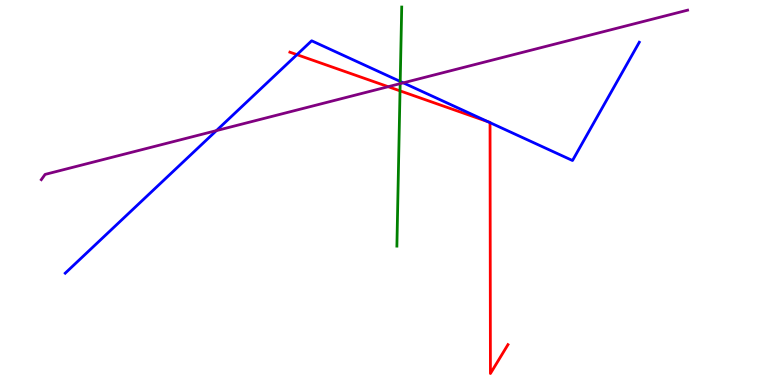[{'lines': ['blue', 'red'], 'intersections': [{'x': 3.83, 'y': 8.58}, {'x': 6.3, 'y': 6.84}, {'x': 6.32, 'y': 6.81}]}, {'lines': ['green', 'red'], 'intersections': [{'x': 5.16, 'y': 7.64}]}, {'lines': ['purple', 'red'], 'intersections': [{'x': 5.01, 'y': 7.75}]}, {'lines': ['blue', 'green'], 'intersections': [{'x': 5.16, 'y': 7.88}]}, {'lines': ['blue', 'purple'], 'intersections': [{'x': 2.79, 'y': 6.61}, {'x': 5.2, 'y': 7.85}]}, {'lines': ['green', 'purple'], 'intersections': [{'x': 5.16, 'y': 7.83}]}]